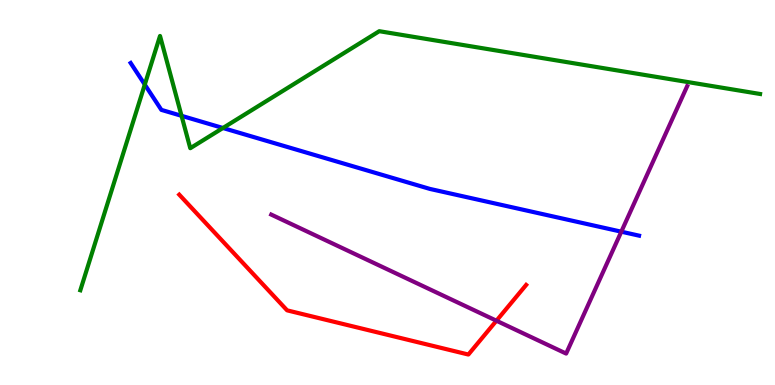[{'lines': ['blue', 'red'], 'intersections': []}, {'lines': ['green', 'red'], 'intersections': []}, {'lines': ['purple', 'red'], 'intersections': [{'x': 6.41, 'y': 1.67}]}, {'lines': ['blue', 'green'], 'intersections': [{'x': 1.87, 'y': 7.8}, {'x': 2.34, 'y': 6.99}, {'x': 2.88, 'y': 6.68}]}, {'lines': ['blue', 'purple'], 'intersections': [{'x': 8.02, 'y': 3.98}]}, {'lines': ['green', 'purple'], 'intersections': []}]